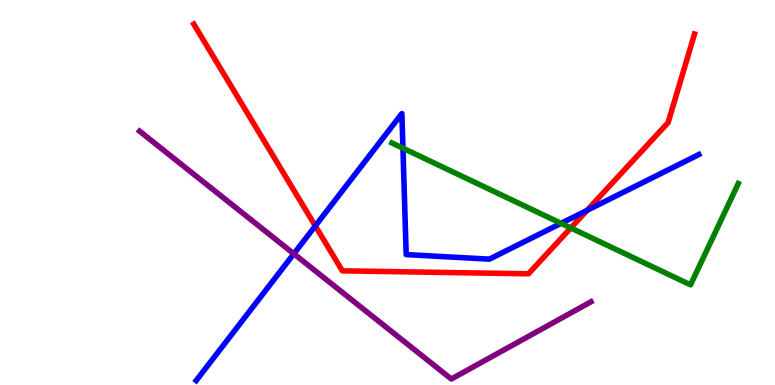[{'lines': ['blue', 'red'], 'intersections': [{'x': 4.07, 'y': 4.13}, {'x': 7.57, 'y': 4.54}]}, {'lines': ['green', 'red'], 'intersections': [{'x': 7.37, 'y': 4.08}]}, {'lines': ['purple', 'red'], 'intersections': []}, {'lines': ['blue', 'green'], 'intersections': [{'x': 5.2, 'y': 6.15}, {'x': 7.24, 'y': 4.2}]}, {'lines': ['blue', 'purple'], 'intersections': [{'x': 3.79, 'y': 3.41}]}, {'lines': ['green', 'purple'], 'intersections': []}]